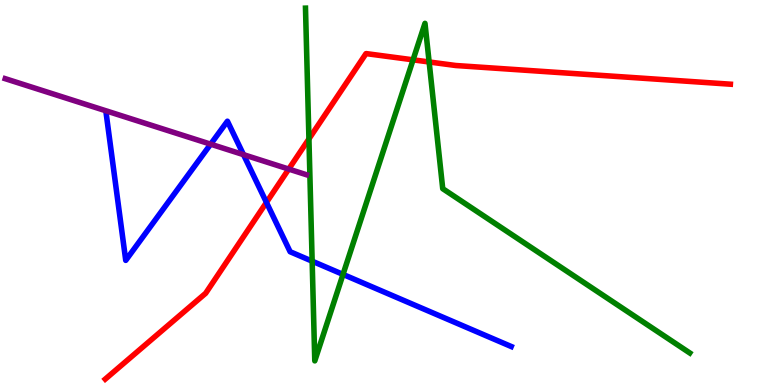[{'lines': ['blue', 'red'], 'intersections': [{'x': 3.44, 'y': 4.74}]}, {'lines': ['green', 'red'], 'intersections': [{'x': 3.99, 'y': 6.39}, {'x': 5.33, 'y': 8.45}, {'x': 5.54, 'y': 8.39}]}, {'lines': ['purple', 'red'], 'intersections': [{'x': 3.73, 'y': 5.61}]}, {'lines': ['blue', 'green'], 'intersections': [{'x': 4.03, 'y': 3.22}, {'x': 4.43, 'y': 2.87}]}, {'lines': ['blue', 'purple'], 'intersections': [{'x': 2.72, 'y': 6.26}, {'x': 3.14, 'y': 5.98}]}, {'lines': ['green', 'purple'], 'intersections': []}]